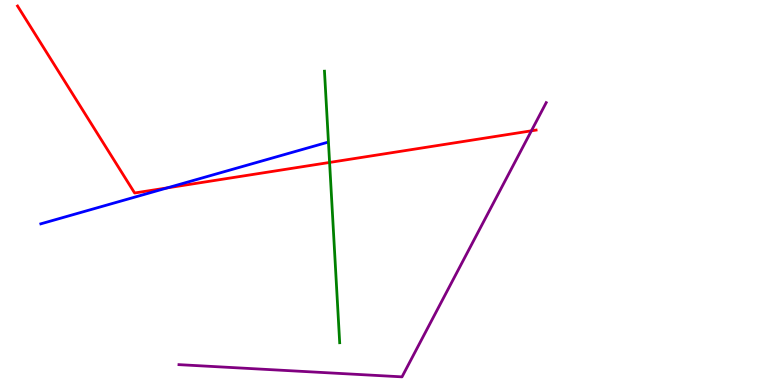[{'lines': ['blue', 'red'], 'intersections': [{'x': 2.16, 'y': 5.12}]}, {'lines': ['green', 'red'], 'intersections': [{'x': 4.25, 'y': 5.78}]}, {'lines': ['purple', 'red'], 'intersections': [{'x': 6.86, 'y': 6.6}]}, {'lines': ['blue', 'green'], 'intersections': []}, {'lines': ['blue', 'purple'], 'intersections': []}, {'lines': ['green', 'purple'], 'intersections': []}]